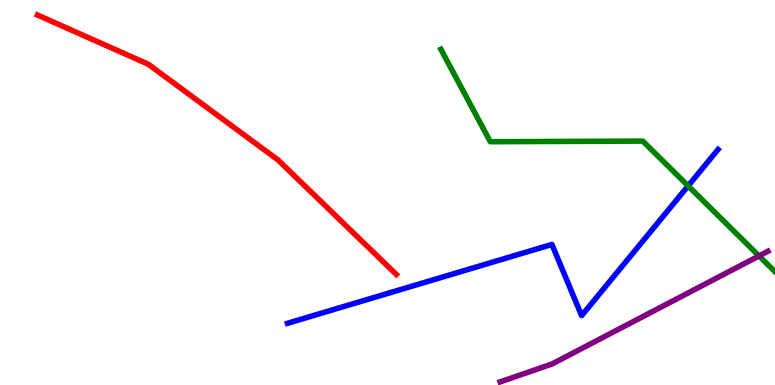[{'lines': ['blue', 'red'], 'intersections': []}, {'lines': ['green', 'red'], 'intersections': []}, {'lines': ['purple', 'red'], 'intersections': []}, {'lines': ['blue', 'green'], 'intersections': [{'x': 8.88, 'y': 5.17}]}, {'lines': ['blue', 'purple'], 'intersections': []}, {'lines': ['green', 'purple'], 'intersections': [{'x': 9.79, 'y': 3.35}]}]